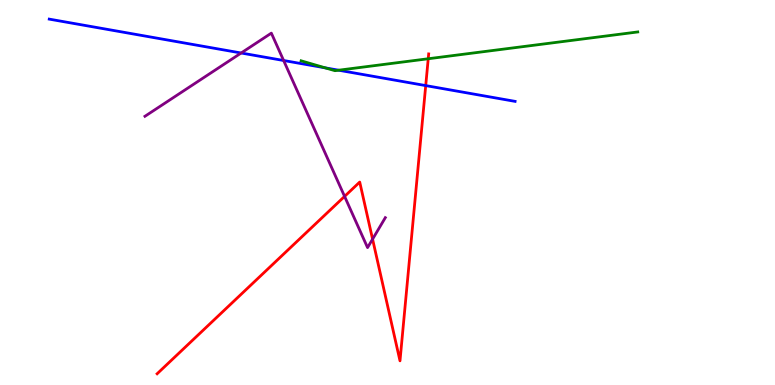[{'lines': ['blue', 'red'], 'intersections': [{'x': 5.49, 'y': 7.78}]}, {'lines': ['green', 'red'], 'intersections': [{'x': 5.53, 'y': 8.47}]}, {'lines': ['purple', 'red'], 'intersections': [{'x': 4.45, 'y': 4.9}, {'x': 4.81, 'y': 3.79}]}, {'lines': ['blue', 'green'], 'intersections': [{'x': 4.2, 'y': 8.24}, {'x': 4.37, 'y': 8.18}]}, {'lines': ['blue', 'purple'], 'intersections': [{'x': 3.11, 'y': 8.62}, {'x': 3.66, 'y': 8.43}]}, {'lines': ['green', 'purple'], 'intersections': []}]